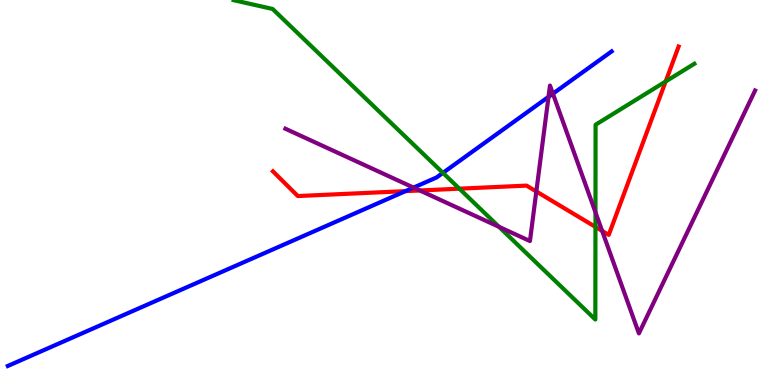[{'lines': ['blue', 'red'], 'intersections': [{'x': 5.23, 'y': 5.04}]}, {'lines': ['green', 'red'], 'intersections': [{'x': 5.93, 'y': 5.1}, {'x': 7.68, 'y': 4.11}, {'x': 8.59, 'y': 7.88}]}, {'lines': ['purple', 'red'], 'intersections': [{'x': 5.42, 'y': 5.05}, {'x': 6.92, 'y': 5.03}, {'x': 7.77, 'y': 4.0}]}, {'lines': ['blue', 'green'], 'intersections': [{'x': 5.72, 'y': 5.51}]}, {'lines': ['blue', 'purple'], 'intersections': [{'x': 5.34, 'y': 5.13}, {'x': 7.08, 'y': 7.48}, {'x': 7.13, 'y': 7.57}]}, {'lines': ['green', 'purple'], 'intersections': [{'x': 6.44, 'y': 4.11}, {'x': 7.68, 'y': 4.49}]}]